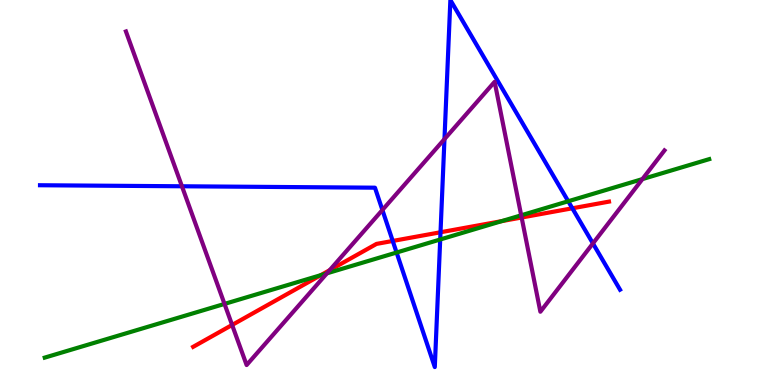[{'lines': ['blue', 'red'], 'intersections': [{'x': 5.07, 'y': 3.74}, {'x': 5.68, 'y': 3.97}, {'x': 7.39, 'y': 4.59}]}, {'lines': ['green', 'red'], 'intersections': [{'x': 4.14, 'y': 2.85}, {'x': 6.47, 'y': 4.26}]}, {'lines': ['purple', 'red'], 'intersections': [{'x': 3.0, 'y': 1.56}, {'x': 4.25, 'y': 2.98}, {'x': 6.73, 'y': 4.35}]}, {'lines': ['blue', 'green'], 'intersections': [{'x': 5.12, 'y': 3.44}, {'x': 5.68, 'y': 3.78}, {'x': 7.33, 'y': 4.77}]}, {'lines': ['blue', 'purple'], 'intersections': [{'x': 2.35, 'y': 5.16}, {'x': 4.93, 'y': 4.55}, {'x': 5.74, 'y': 6.39}, {'x': 7.65, 'y': 3.68}]}, {'lines': ['green', 'purple'], 'intersections': [{'x': 2.9, 'y': 2.11}, {'x': 4.22, 'y': 2.9}, {'x': 6.73, 'y': 4.41}, {'x': 8.29, 'y': 5.35}]}]